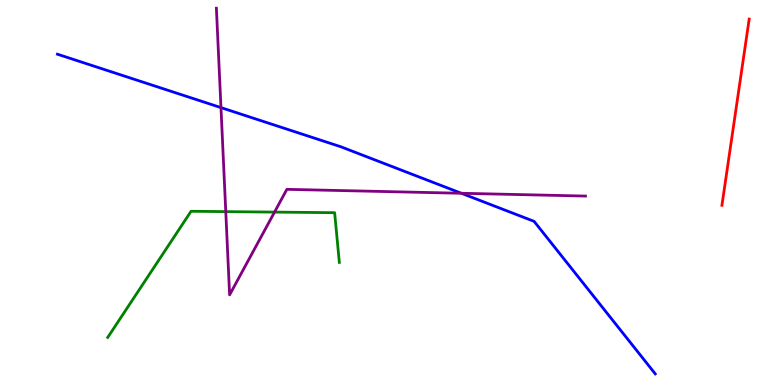[{'lines': ['blue', 'red'], 'intersections': []}, {'lines': ['green', 'red'], 'intersections': []}, {'lines': ['purple', 'red'], 'intersections': []}, {'lines': ['blue', 'green'], 'intersections': []}, {'lines': ['blue', 'purple'], 'intersections': [{'x': 2.85, 'y': 7.2}, {'x': 5.95, 'y': 4.98}]}, {'lines': ['green', 'purple'], 'intersections': [{'x': 2.91, 'y': 4.5}, {'x': 3.54, 'y': 4.49}]}]